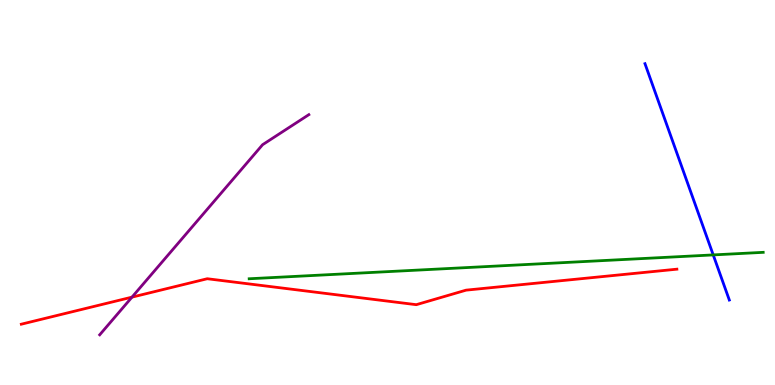[{'lines': ['blue', 'red'], 'intersections': []}, {'lines': ['green', 'red'], 'intersections': []}, {'lines': ['purple', 'red'], 'intersections': [{'x': 1.7, 'y': 2.28}]}, {'lines': ['blue', 'green'], 'intersections': [{'x': 9.2, 'y': 3.38}]}, {'lines': ['blue', 'purple'], 'intersections': []}, {'lines': ['green', 'purple'], 'intersections': []}]